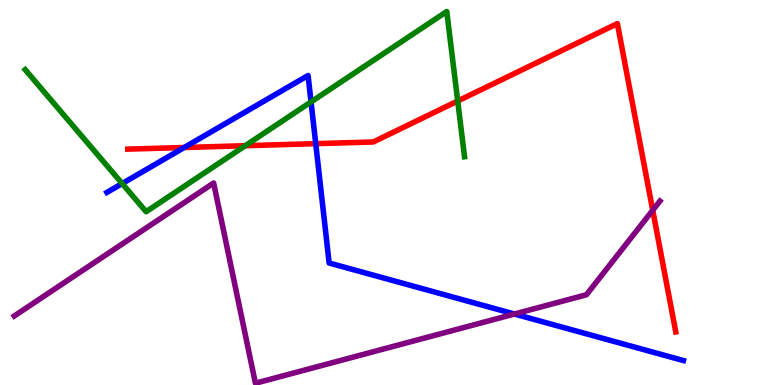[{'lines': ['blue', 'red'], 'intersections': [{'x': 2.38, 'y': 6.17}, {'x': 4.07, 'y': 6.27}]}, {'lines': ['green', 'red'], 'intersections': [{'x': 3.16, 'y': 6.22}, {'x': 5.91, 'y': 7.38}]}, {'lines': ['purple', 'red'], 'intersections': [{'x': 8.42, 'y': 4.54}]}, {'lines': ['blue', 'green'], 'intersections': [{'x': 1.58, 'y': 5.23}, {'x': 4.01, 'y': 7.35}]}, {'lines': ['blue', 'purple'], 'intersections': [{'x': 6.64, 'y': 1.84}]}, {'lines': ['green', 'purple'], 'intersections': []}]